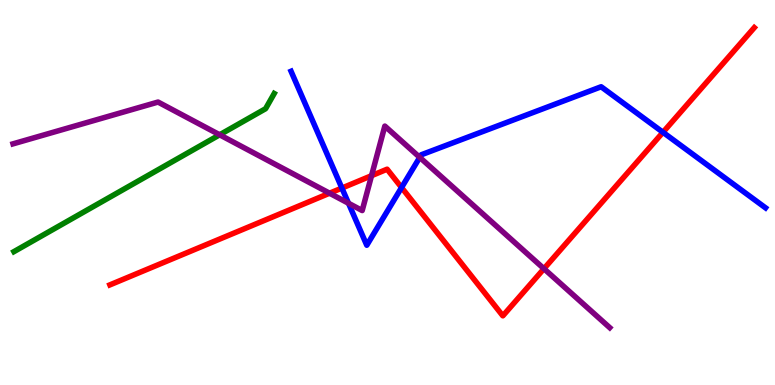[{'lines': ['blue', 'red'], 'intersections': [{'x': 4.41, 'y': 5.12}, {'x': 5.18, 'y': 5.13}, {'x': 8.55, 'y': 6.56}]}, {'lines': ['green', 'red'], 'intersections': []}, {'lines': ['purple', 'red'], 'intersections': [{'x': 4.25, 'y': 4.98}, {'x': 4.79, 'y': 5.44}, {'x': 7.02, 'y': 3.02}]}, {'lines': ['blue', 'green'], 'intersections': []}, {'lines': ['blue', 'purple'], 'intersections': [{'x': 4.5, 'y': 4.72}, {'x': 5.42, 'y': 5.91}]}, {'lines': ['green', 'purple'], 'intersections': [{'x': 2.83, 'y': 6.5}]}]